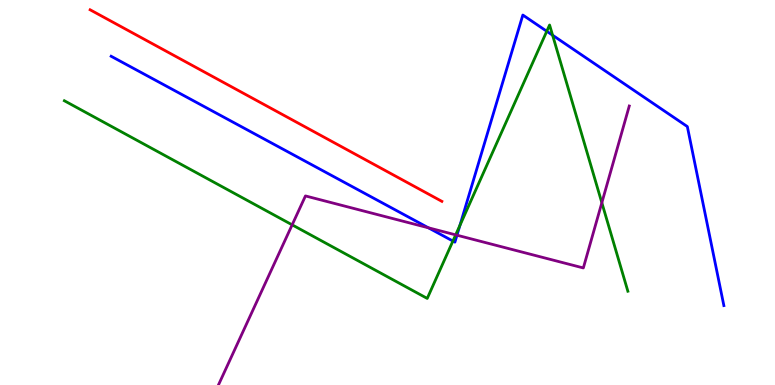[{'lines': ['blue', 'red'], 'intersections': []}, {'lines': ['green', 'red'], 'intersections': []}, {'lines': ['purple', 'red'], 'intersections': []}, {'lines': ['blue', 'green'], 'intersections': [{'x': 5.84, 'y': 3.74}, {'x': 5.93, 'y': 4.15}, {'x': 7.06, 'y': 9.19}, {'x': 7.13, 'y': 9.09}]}, {'lines': ['blue', 'purple'], 'intersections': [{'x': 5.53, 'y': 4.08}, {'x': 5.9, 'y': 3.89}]}, {'lines': ['green', 'purple'], 'intersections': [{'x': 3.77, 'y': 4.16}, {'x': 5.88, 'y': 3.9}, {'x': 7.77, 'y': 4.73}]}]